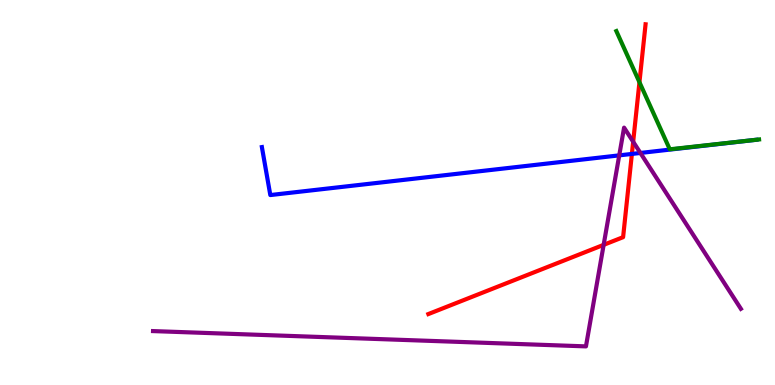[{'lines': ['blue', 'red'], 'intersections': [{'x': 8.15, 'y': 6.0}]}, {'lines': ['green', 'red'], 'intersections': [{'x': 8.25, 'y': 7.86}]}, {'lines': ['purple', 'red'], 'intersections': [{'x': 7.79, 'y': 3.64}, {'x': 8.17, 'y': 6.32}]}, {'lines': ['blue', 'green'], 'intersections': []}, {'lines': ['blue', 'purple'], 'intersections': [{'x': 7.99, 'y': 5.96}, {'x': 8.26, 'y': 6.03}]}, {'lines': ['green', 'purple'], 'intersections': []}]